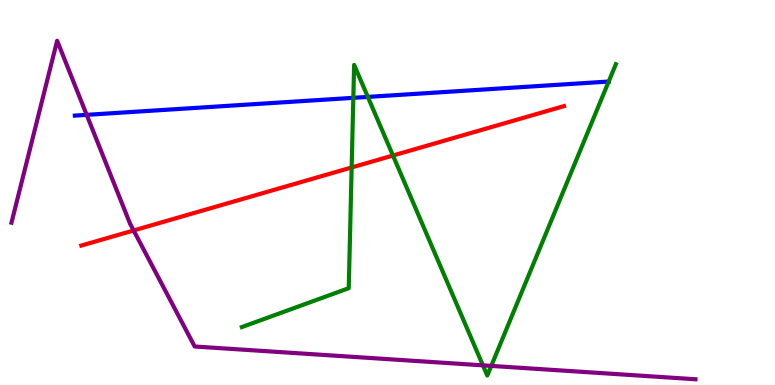[{'lines': ['blue', 'red'], 'intersections': []}, {'lines': ['green', 'red'], 'intersections': [{'x': 4.54, 'y': 5.65}, {'x': 5.07, 'y': 5.96}]}, {'lines': ['purple', 'red'], 'intersections': [{'x': 1.72, 'y': 4.01}]}, {'lines': ['blue', 'green'], 'intersections': [{'x': 4.56, 'y': 7.46}, {'x': 4.75, 'y': 7.48}, {'x': 7.85, 'y': 7.88}]}, {'lines': ['blue', 'purple'], 'intersections': [{'x': 1.12, 'y': 7.02}]}, {'lines': ['green', 'purple'], 'intersections': [{'x': 6.23, 'y': 0.51}, {'x': 6.34, 'y': 0.496}]}]